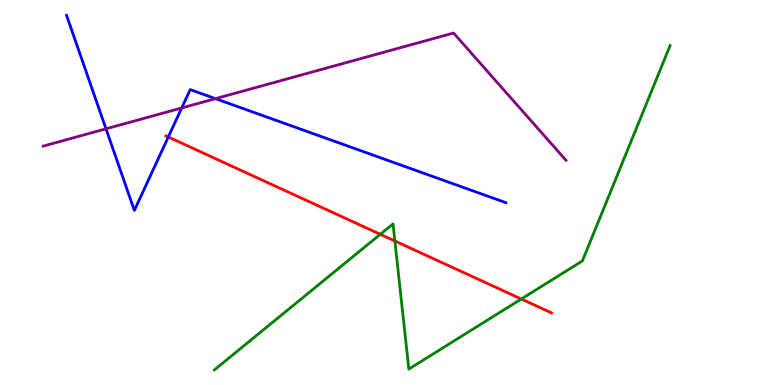[{'lines': ['blue', 'red'], 'intersections': [{'x': 2.17, 'y': 6.44}]}, {'lines': ['green', 'red'], 'intersections': [{'x': 4.91, 'y': 3.91}, {'x': 5.1, 'y': 3.74}, {'x': 6.73, 'y': 2.23}]}, {'lines': ['purple', 'red'], 'intersections': []}, {'lines': ['blue', 'green'], 'intersections': []}, {'lines': ['blue', 'purple'], 'intersections': [{'x': 1.37, 'y': 6.65}, {'x': 2.34, 'y': 7.2}, {'x': 2.78, 'y': 7.44}]}, {'lines': ['green', 'purple'], 'intersections': []}]